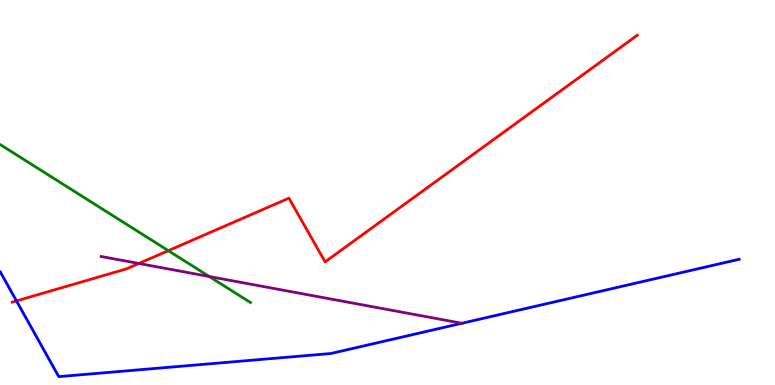[{'lines': ['blue', 'red'], 'intersections': [{'x': 0.213, 'y': 2.18}]}, {'lines': ['green', 'red'], 'intersections': [{'x': 2.17, 'y': 3.49}]}, {'lines': ['purple', 'red'], 'intersections': [{'x': 1.79, 'y': 3.16}]}, {'lines': ['blue', 'green'], 'intersections': []}, {'lines': ['blue', 'purple'], 'intersections': [{'x': 5.96, 'y': 1.6}]}, {'lines': ['green', 'purple'], 'intersections': [{'x': 2.7, 'y': 2.82}]}]